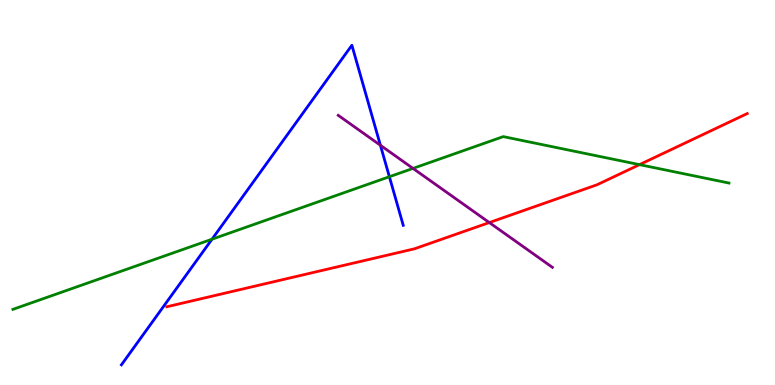[{'lines': ['blue', 'red'], 'intersections': []}, {'lines': ['green', 'red'], 'intersections': [{'x': 8.25, 'y': 5.72}]}, {'lines': ['purple', 'red'], 'intersections': [{'x': 6.31, 'y': 4.22}]}, {'lines': ['blue', 'green'], 'intersections': [{'x': 2.74, 'y': 3.79}, {'x': 5.02, 'y': 5.41}]}, {'lines': ['blue', 'purple'], 'intersections': [{'x': 4.91, 'y': 6.23}]}, {'lines': ['green', 'purple'], 'intersections': [{'x': 5.33, 'y': 5.63}]}]